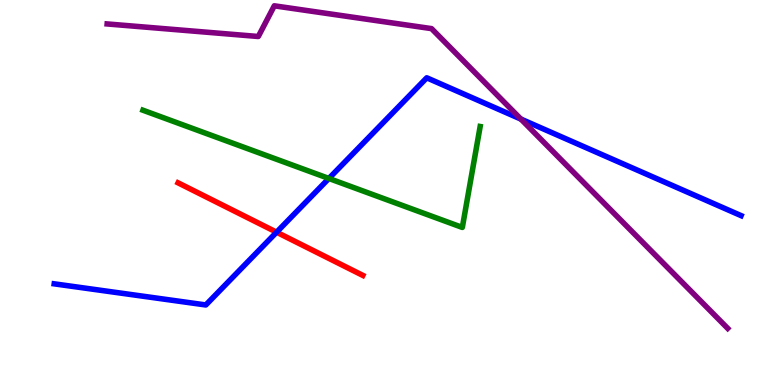[{'lines': ['blue', 'red'], 'intersections': [{'x': 3.57, 'y': 3.97}]}, {'lines': ['green', 'red'], 'intersections': []}, {'lines': ['purple', 'red'], 'intersections': []}, {'lines': ['blue', 'green'], 'intersections': [{'x': 4.24, 'y': 5.36}]}, {'lines': ['blue', 'purple'], 'intersections': [{'x': 6.72, 'y': 6.91}]}, {'lines': ['green', 'purple'], 'intersections': []}]